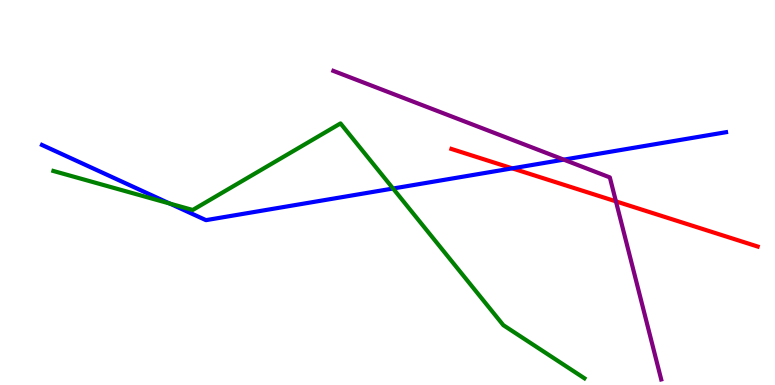[{'lines': ['blue', 'red'], 'intersections': [{'x': 6.61, 'y': 5.63}]}, {'lines': ['green', 'red'], 'intersections': []}, {'lines': ['purple', 'red'], 'intersections': [{'x': 7.95, 'y': 4.77}]}, {'lines': ['blue', 'green'], 'intersections': [{'x': 2.19, 'y': 4.71}, {'x': 5.07, 'y': 5.1}]}, {'lines': ['blue', 'purple'], 'intersections': [{'x': 7.27, 'y': 5.85}]}, {'lines': ['green', 'purple'], 'intersections': []}]